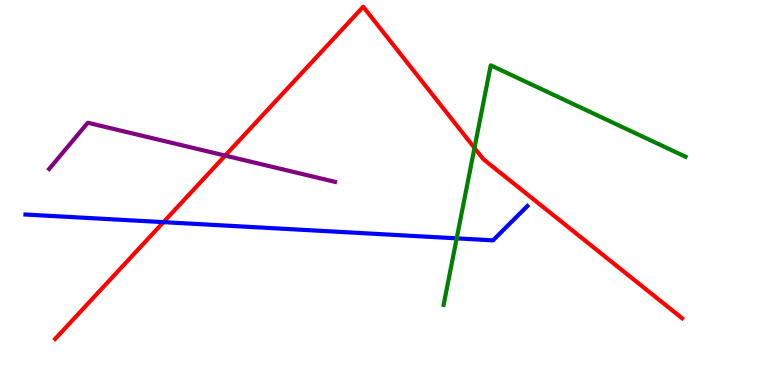[{'lines': ['blue', 'red'], 'intersections': [{'x': 2.11, 'y': 4.23}]}, {'lines': ['green', 'red'], 'intersections': [{'x': 6.12, 'y': 6.16}]}, {'lines': ['purple', 'red'], 'intersections': [{'x': 2.91, 'y': 5.96}]}, {'lines': ['blue', 'green'], 'intersections': [{'x': 5.89, 'y': 3.81}]}, {'lines': ['blue', 'purple'], 'intersections': []}, {'lines': ['green', 'purple'], 'intersections': []}]